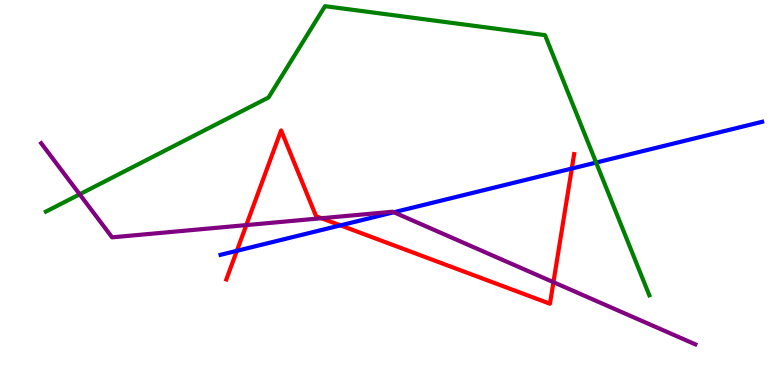[{'lines': ['blue', 'red'], 'intersections': [{'x': 3.06, 'y': 3.49}, {'x': 4.39, 'y': 4.15}, {'x': 7.38, 'y': 5.62}]}, {'lines': ['green', 'red'], 'intersections': []}, {'lines': ['purple', 'red'], 'intersections': [{'x': 3.18, 'y': 4.15}, {'x': 4.15, 'y': 4.33}, {'x': 7.14, 'y': 2.67}]}, {'lines': ['blue', 'green'], 'intersections': [{'x': 7.69, 'y': 5.78}]}, {'lines': ['blue', 'purple'], 'intersections': [{'x': 5.08, 'y': 4.49}]}, {'lines': ['green', 'purple'], 'intersections': [{'x': 1.03, 'y': 4.95}]}]